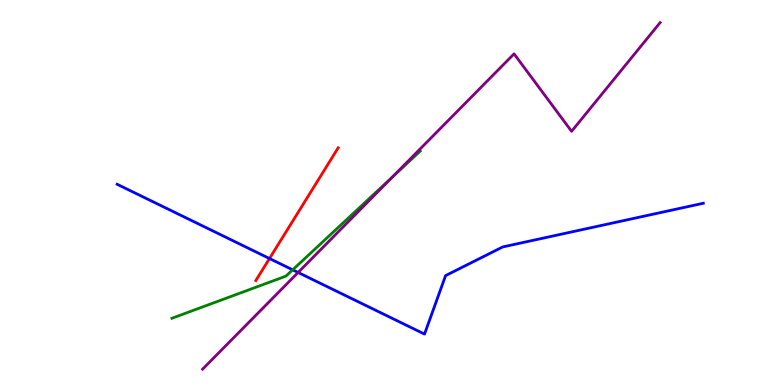[{'lines': ['blue', 'red'], 'intersections': [{'x': 3.48, 'y': 3.28}]}, {'lines': ['green', 'red'], 'intersections': []}, {'lines': ['purple', 'red'], 'intersections': []}, {'lines': ['blue', 'green'], 'intersections': [{'x': 3.78, 'y': 2.99}]}, {'lines': ['blue', 'purple'], 'intersections': [{'x': 3.85, 'y': 2.92}]}, {'lines': ['green', 'purple'], 'intersections': [{'x': 5.06, 'y': 5.4}]}]